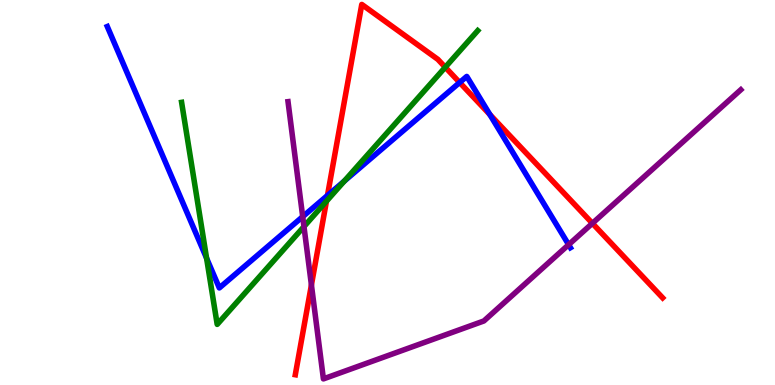[{'lines': ['blue', 'red'], 'intersections': [{'x': 4.23, 'y': 4.92}, {'x': 5.93, 'y': 7.86}, {'x': 6.32, 'y': 7.02}]}, {'lines': ['green', 'red'], 'intersections': [{'x': 4.21, 'y': 4.77}, {'x': 5.75, 'y': 8.25}]}, {'lines': ['purple', 'red'], 'intersections': [{'x': 4.02, 'y': 2.6}, {'x': 7.64, 'y': 4.2}]}, {'lines': ['blue', 'green'], 'intersections': [{'x': 2.67, 'y': 3.29}, {'x': 4.44, 'y': 5.3}]}, {'lines': ['blue', 'purple'], 'intersections': [{'x': 3.91, 'y': 4.37}, {'x': 7.34, 'y': 3.64}]}, {'lines': ['green', 'purple'], 'intersections': [{'x': 3.92, 'y': 4.12}]}]